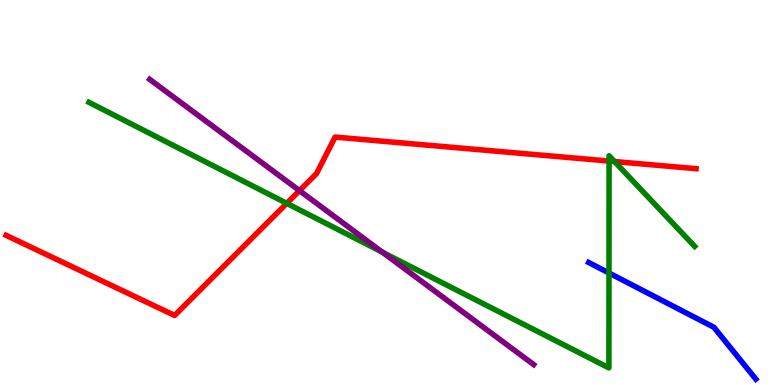[{'lines': ['blue', 'red'], 'intersections': []}, {'lines': ['green', 'red'], 'intersections': [{'x': 3.7, 'y': 4.72}, {'x': 7.86, 'y': 5.82}, {'x': 7.93, 'y': 5.8}]}, {'lines': ['purple', 'red'], 'intersections': [{'x': 3.86, 'y': 5.05}]}, {'lines': ['blue', 'green'], 'intersections': [{'x': 7.86, 'y': 2.91}]}, {'lines': ['blue', 'purple'], 'intersections': []}, {'lines': ['green', 'purple'], 'intersections': [{'x': 4.93, 'y': 3.45}]}]